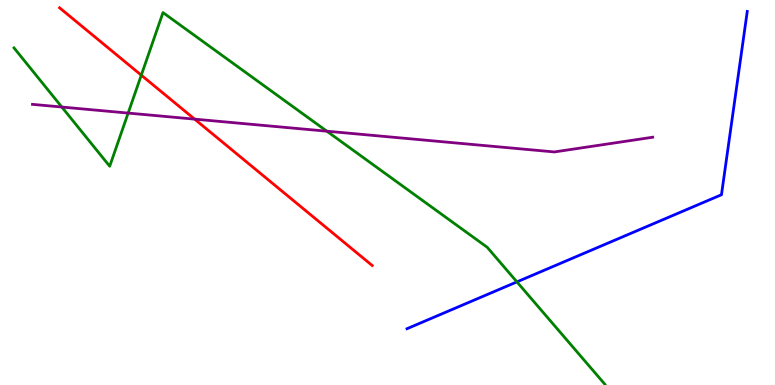[{'lines': ['blue', 'red'], 'intersections': []}, {'lines': ['green', 'red'], 'intersections': [{'x': 1.82, 'y': 8.05}]}, {'lines': ['purple', 'red'], 'intersections': [{'x': 2.51, 'y': 6.91}]}, {'lines': ['blue', 'green'], 'intersections': [{'x': 6.67, 'y': 2.68}]}, {'lines': ['blue', 'purple'], 'intersections': []}, {'lines': ['green', 'purple'], 'intersections': [{'x': 0.798, 'y': 7.22}, {'x': 1.65, 'y': 7.06}, {'x': 4.22, 'y': 6.59}]}]